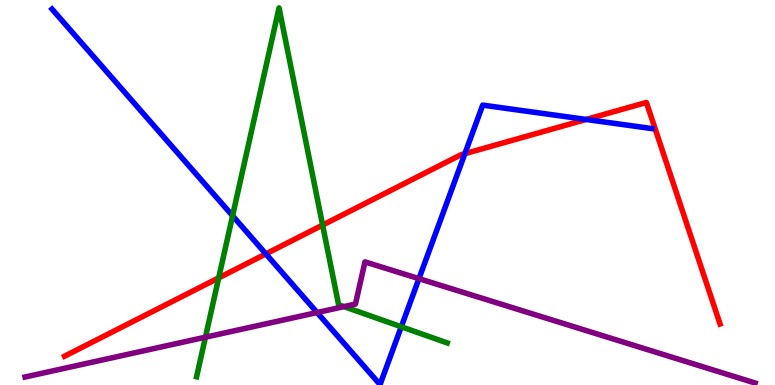[{'lines': ['blue', 'red'], 'intersections': [{'x': 3.43, 'y': 3.41}, {'x': 6.0, 'y': 6.01}, {'x': 7.56, 'y': 6.9}]}, {'lines': ['green', 'red'], 'intersections': [{'x': 2.82, 'y': 2.78}, {'x': 4.16, 'y': 4.15}]}, {'lines': ['purple', 'red'], 'intersections': []}, {'lines': ['blue', 'green'], 'intersections': [{'x': 3.0, 'y': 4.4}, {'x': 5.18, 'y': 1.51}]}, {'lines': ['blue', 'purple'], 'intersections': [{'x': 4.09, 'y': 1.88}, {'x': 5.41, 'y': 2.76}]}, {'lines': ['green', 'purple'], 'intersections': [{'x': 2.65, 'y': 1.24}, {'x': 4.44, 'y': 2.04}]}]